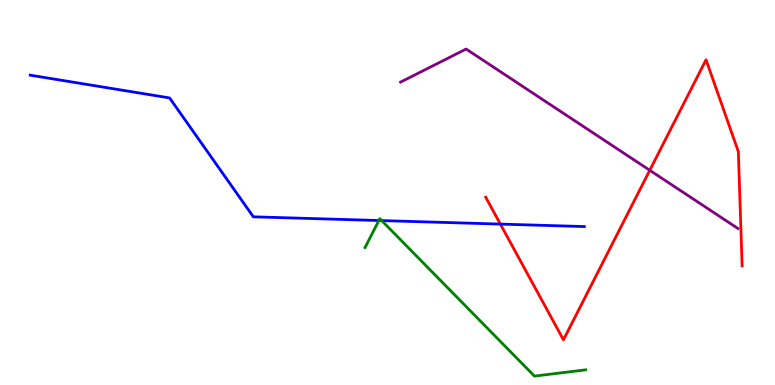[{'lines': ['blue', 'red'], 'intersections': [{'x': 6.46, 'y': 4.18}]}, {'lines': ['green', 'red'], 'intersections': []}, {'lines': ['purple', 'red'], 'intersections': [{'x': 8.38, 'y': 5.58}]}, {'lines': ['blue', 'green'], 'intersections': [{'x': 4.89, 'y': 4.27}, {'x': 4.93, 'y': 4.27}]}, {'lines': ['blue', 'purple'], 'intersections': []}, {'lines': ['green', 'purple'], 'intersections': []}]